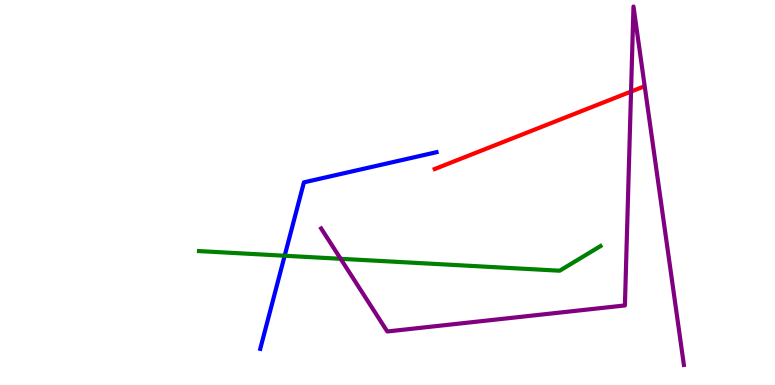[{'lines': ['blue', 'red'], 'intersections': []}, {'lines': ['green', 'red'], 'intersections': []}, {'lines': ['purple', 'red'], 'intersections': [{'x': 8.14, 'y': 7.62}]}, {'lines': ['blue', 'green'], 'intersections': [{'x': 3.67, 'y': 3.36}]}, {'lines': ['blue', 'purple'], 'intersections': []}, {'lines': ['green', 'purple'], 'intersections': [{'x': 4.4, 'y': 3.28}]}]